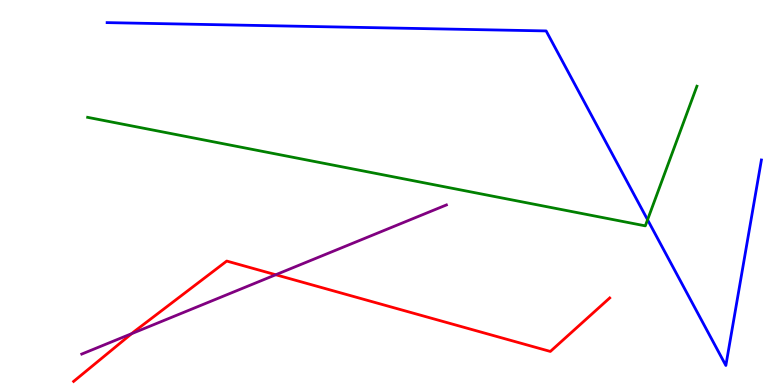[{'lines': ['blue', 'red'], 'intersections': []}, {'lines': ['green', 'red'], 'intersections': []}, {'lines': ['purple', 'red'], 'intersections': [{'x': 1.7, 'y': 1.33}, {'x': 3.56, 'y': 2.86}]}, {'lines': ['blue', 'green'], 'intersections': [{'x': 8.36, 'y': 4.29}]}, {'lines': ['blue', 'purple'], 'intersections': []}, {'lines': ['green', 'purple'], 'intersections': []}]